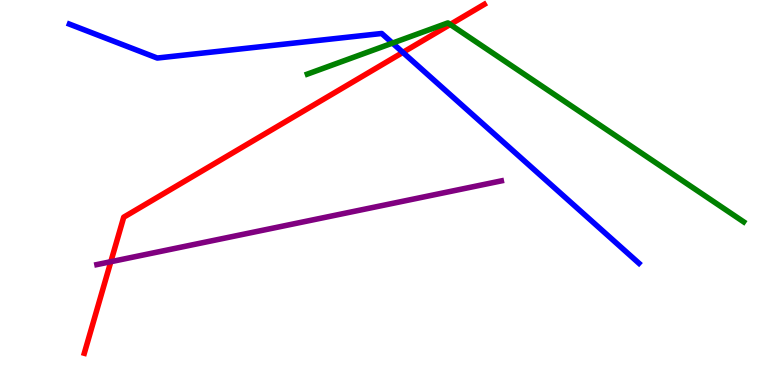[{'lines': ['blue', 'red'], 'intersections': [{'x': 5.2, 'y': 8.64}]}, {'lines': ['green', 'red'], 'intersections': [{'x': 5.81, 'y': 9.36}]}, {'lines': ['purple', 'red'], 'intersections': [{'x': 1.43, 'y': 3.2}]}, {'lines': ['blue', 'green'], 'intersections': [{'x': 5.06, 'y': 8.88}]}, {'lines': ['blue', 'purple'], 'intersections': []}, {'lines': ['green', 'purple'], 'intersections': []}]